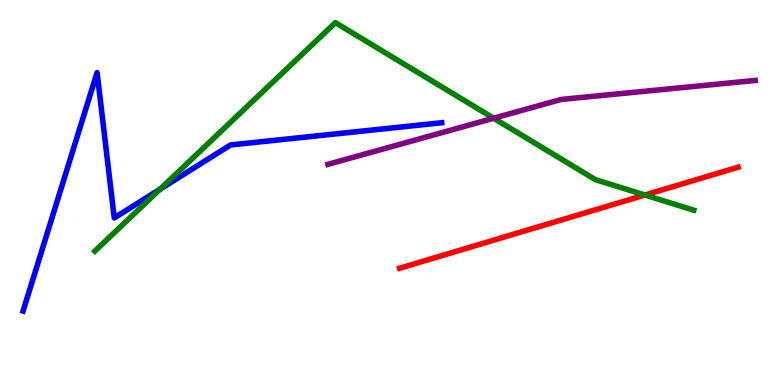[{'lines': ['blue', 'red'], 'intersections': []}, {'lines': ['green', 'red'], 'intersections': [{'x': 8.32, 'y': 4.93}]}, {'lines': ['purple', 'red'], 'intersections': []}, {'lines': ['blue', 'green'], 'intersections': [{'x': 2.07, 'y': 5.09}]}, {'lines': ['blue', 'purple'], 'intersections': []}, {'lines': ['green', 'purple'], 'intersections': [{'x': 6.37, 'y': 6.93}]}]